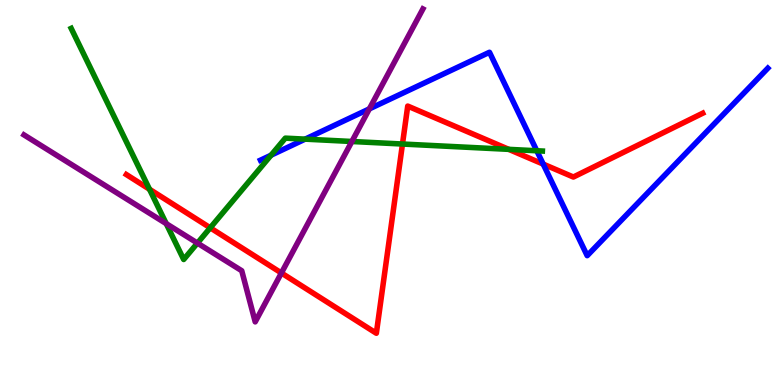[{'lines': ['blue', 'red'], 'intersections': [{'x': 7.01, 'y': 5.74}]}, {'lines': ['green', 'red'], 'intersections': [{'x': 1.93, 'y': 5.08}, {'x': 2.71, 'y': 4.08}, {'x': 5.19, 'y': 6.26}, {'x': 6.56, 'y': 6.12}]}, {'lines': ['purple', 'red'], 'intersections': [{'x': 3.63, 'y': 2.91}]}, {'lines': ['blue', 'green'], 'intersections': [{'x': 3.5, 'y': 5.97}, {'x': 3.94, 'y': 6.39}, {'x': 6.93, 'y': 6.08}]}, {'lines': ['blue', 'purple'], 'intersections': [{'x': 4.77, 'y': 7.17}]}, {'lines': ['green', 'purple'], 'intersections': [{'x': 2.14, 'y': 4.19}, {'x': 2.55, 'y': 3.69}, {'x': 4.54, 'y': 6.32}]}]